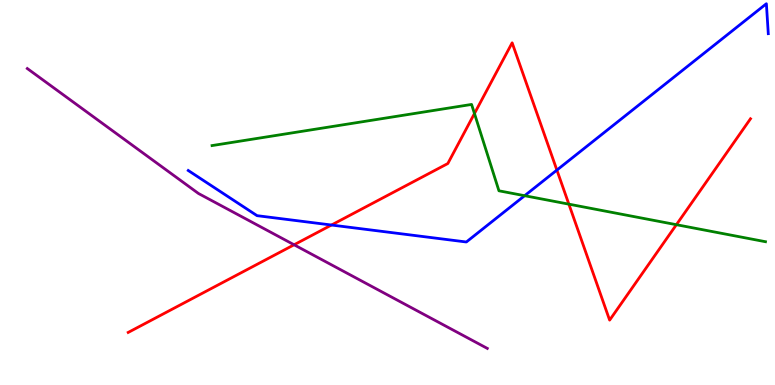[{'lines': ['blue', 'red'], 'intersections': [{'x': 4.28, 'y': 4.16}, {'x': 7.19, 'y': 5.58}]}, {'lines': ['green', 'red'], 'intersections': [{'x': 6.12, 'y': 7.05}, {'x': 7.34, 'y': 4.7}, {'x': 8.73, 'y': 4.16}]}, {'lines': ['purple', 'red'], 'intersections': [{'x': 3.79, 'y': 3.64}]}, {'lines': ['blue', 'green'], 'intersections': [{'x': 6.77, 'y': 4.92}]}, {'lines': ['blue', 'purple'], 'intersections': []}, {'lines': ['green', 'purple'], 'intersections': []}]